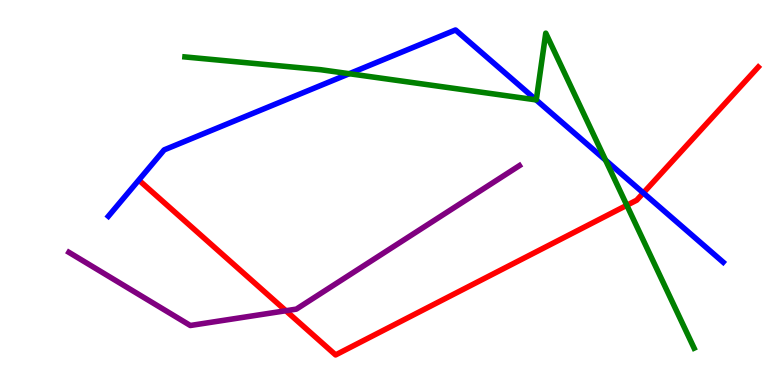[{'lines': ['blue', 'red'], 'intersections': [{'x': 8.3, 'y': 4.99}]}, {'lines': ['green', 'red'], 'intersections': [{'x': 8.09, 'y': 4.67}]}, {'lines': ['purple', 'red'], 'intersections': [{'x': 3.69, 'y': 1.93}]}, {'lines': ['blue', 'green'], 'intersections': [{'x': 4.51, 'y': 8.09}, {'x': 6.92, 'y': 7.41}, {'x': 7.81, 'y': 5.84}]}, {'lines': ['blue', 'purple'], 'intersections': []}, {'lines': ['green', 'purple'], 'intersections': []}]